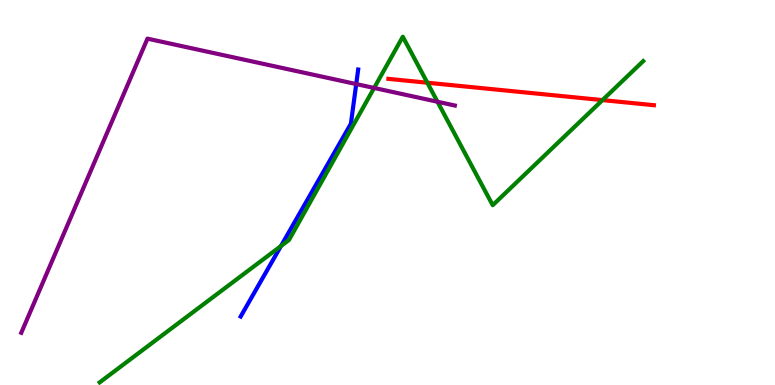[{'lines': ['blue', 'red'], 'intersections': []}, {'lines': ['green', 'red'], 'intersections': [{'x': 5.51, 'y': 7.85}, {'x': 7.77, 'y': 7.4}]}, {'lines': ['purple', 'red'], 'intersections': []}, {'lines': ['blue', 'green'], 'intersections': [{'x': 3.63, 'y': 3.61}]}, {'lines': ['blue', 'purple'], 'intersections': [{'x': 4.6, 'y': 7.82}]}, {'lines': ['green', 'purple'], 'intersections': [{'x': 4.83, 'y': 7.72}, {'x': 5.65, 'y': 7.36}]}]